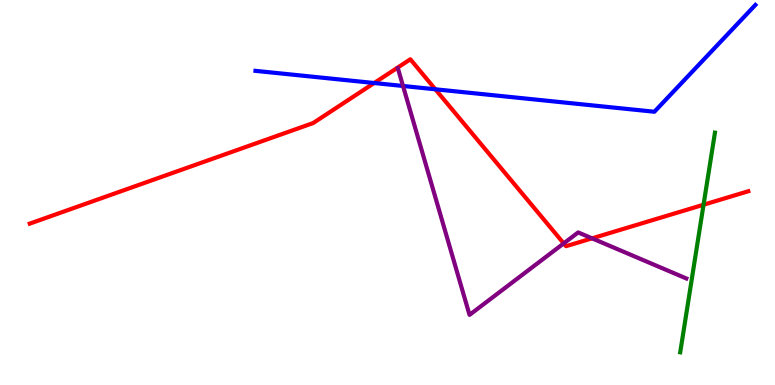[{'lines': ['blue', 'red'], 'intersections': [{'x': 4.83, 'y': 7.84}, {'x': 5.62, 'y': 7.68}]}, {'lines': ['green', 'red'], 'intersections': [{'x': 9.08, 'y': 4.68}]}, {'lines': ['purple', 'red'], 'intersections': [{'x': 7.27, 'y': 3.68}, {'x': 7.64, 'y': 3.81}]}, {'lines': ['blue', 'green'], 'intersections': []}, {'lines': ['blue', 'purple'], 'intersections': [{'x': 5.2, 'y': 7.77}]}, {'lines': ['green', 'purple'], 'intersections': []}]